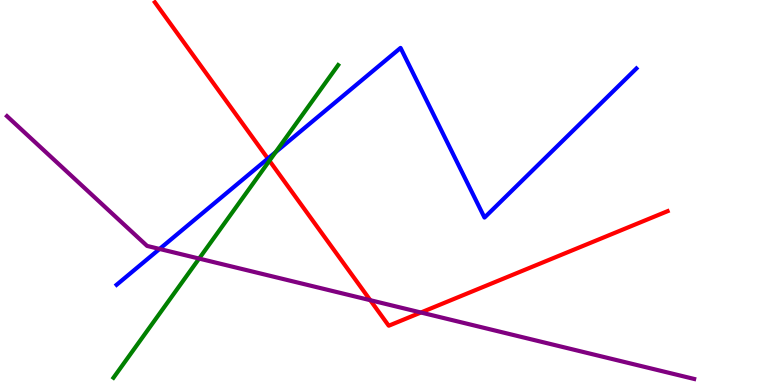[{'lines': ['blue', 'red'], 'intersections': [{'x': 3.46, 'y': 5.88}]}, {'lines': ['green', 'red'], 'intersections': [{'x': 3.48, 'y': 5.83}]}, {'lines': ['purple', 'red'], 'intersections': [{'x': 4.78, 'y': 2.2}, {'x': 5.43, 'y': 1.88}]}, {'lines': ['blue', 'green'], 'intersections': [{'x': 3.56, 'y': 6.05}]}, {'lines': ['blue', 'purple'], 'intersections': [{'x': 2.06, 'y': 3.53}]}, {'lines': ['green', 'purple'], 'intersections': [{'x': 2.57, 'y': 3.28}]}]